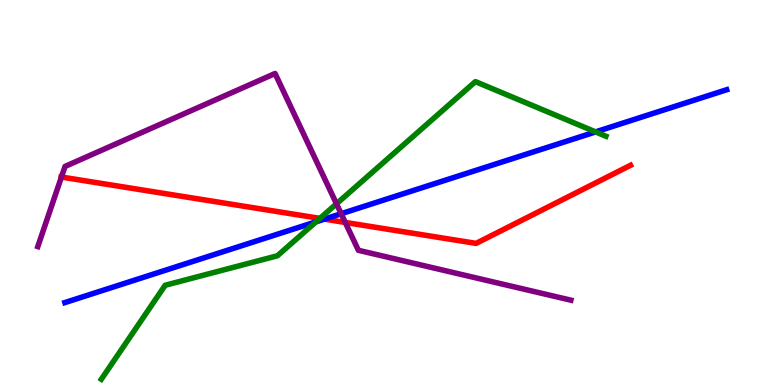[{'lines': ['blue', 'red'], 'intersections': [{'x': 4.19, 'y': 4.31}]}, {'lines': ['green', 'red'], 'intersections': [{'x': 4.13, 'y': 4.33}]}, {'lines': ['purple', 'red'], 'intersections': [{'x': 0.793, 'y': 5.4}, {'x': 4.46, 'y': 4.22}]}, {'lines': ['blue', 'green'], 'intersections': [{'x': 4.08, 'y': 4.24}, {'x': 7.68, 'y': 6.57}]}, {'lines': ['blue', 'purple'], 'intersections': [{'x': 4.4, 'y': 4.45}]}, {'lines': ['green', 'purple'], 'intersections': [{'x': 4.34, 'y': 4.71}]}]